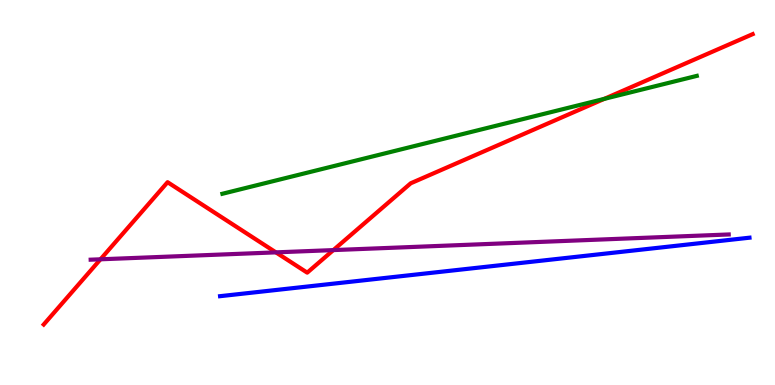[{'lines': ['blue', 'red'], 'intersections': []}, {'lines': ['green', 'red'], 'intersections': [{'x': 7.8, 'y': 7.43}]}, {'lines': ['purple', 'red'], 'intersections': [{'x': 1.3, 'y': 3.26}, {'x': 3.56, 'y': 3.45}, {'x': 4.3, 'y': 3.5}]}, {'lines': ['blue', 'green'], 'intersections': []}, {'lines': ['blue', 'purple'], 'intersections': []}, {'lines': ['green', 'purple'], 'intersections': []}]